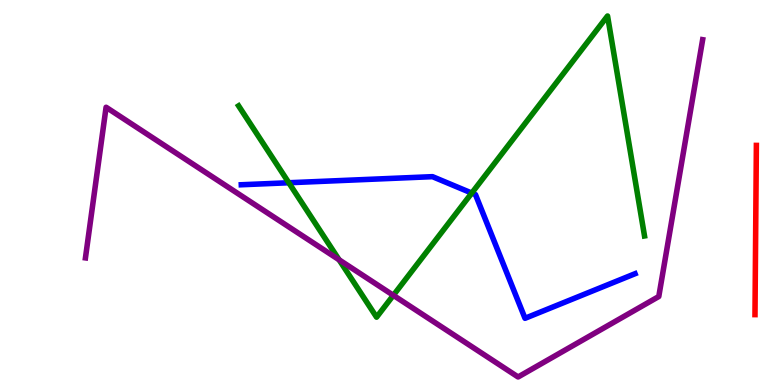[{'lines': ['blue', 'red'], 'intersections': []}, {'lines': ['green', 'red'], 'intersections': []}, {'lines': ['purple', 'red'], 'intersections': []}, {'lines': ['blue', 'green'], 'intersections': [{'x': 3.73, 'y': 5.25}, {'x': 6.09, 'y': 4.99}]}, {'lines': ['blue', 'purple'], 'intersections': []}, {'lines': ['green', 'purple'], 'intersections': [{'x': 4.38, 'y': 3.25}, {'x': 5.08, 'y': 2.33}]}]